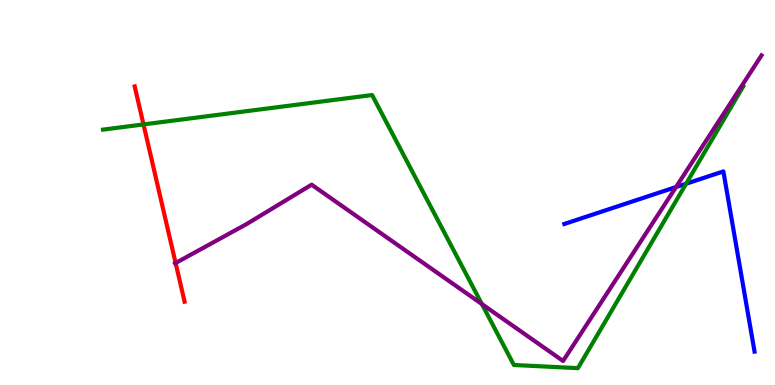[{'lines': ['blue', 'red'], 'intersections': []}, {'lines': ['green', 'red'], 'intersections': [{'x': 1.85, 'y': 6.77}]}, {'lines': ['purple', 'red'], 'intersections': [{'x': 2.27, 'y': 3.17}]}, {'lines': ['blue', 'green'], 'intersections': [{'x': 8.85, 'y': 5.23}]}, {'lines': ['blue', 'purple'], 'intersections': [{'x': 8.72, 'y': 5.14}]}, {'lines': ['green', 'purple'], 'intersections': [{'x': 6.22, 'y': 2.1}]}]